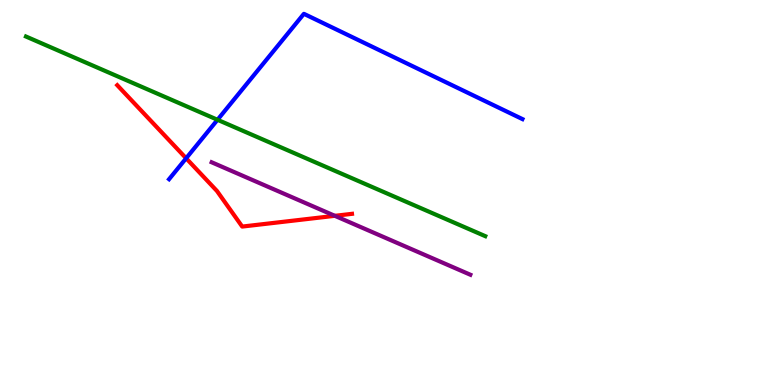[{'lines': ['blue', 'red'], 'intersections': [{'x': 2.4, 'y': 5.89}]}, {'lines': ['green', 'red'], 'intersections': []}, {'lines': ['purple', 'red'], 'intersections': [{'x': 4.32, 'y': 4.39}]}, {'lines': ['blue', 'green'], 'intersections': [{'x': 2.81, 'y': 6.89}]}, {'lines': ['blue', 'purple'], 'intersections': []}, {'lines': ['green', 'purple'], 'intersections': []}]